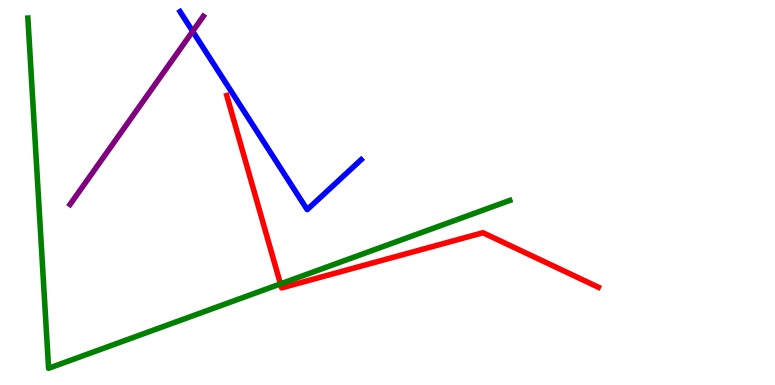[{'lines': ['blue', 'red'], 'intersections': []}, {'lines': ['green', 'red'], 'intersections': [{'x': 3.62, 'y': 2.63}]}, {'lines': ['purple', 'red'], 'intersections': []}, {'lines': ['blue', 'green'], 'intersections': []}, {'lines': ['blue', 'purple'], 'intersections': [{'x': 2.49, 'y': 9.19}]}, {'lines': ['green', 'purple'], 'intersections': []}]